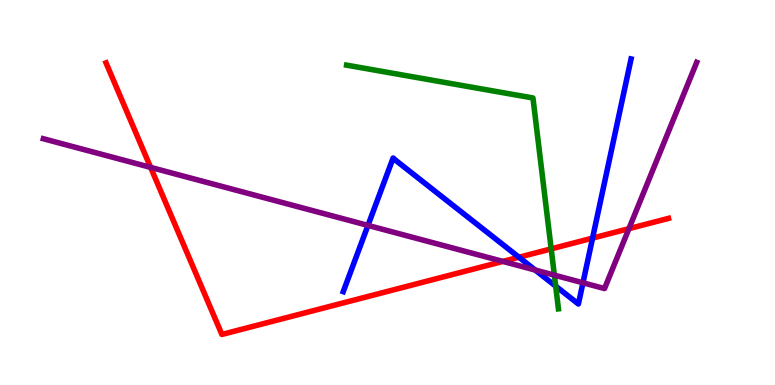[{'lines': ['blue', 'red'], 'intersections': [{'x': 6.7, 'y': 3.32}, {'x': 7.65, 'y': 3.82}]}, {'lines': ['green', 'red'], 'intersections': [{'x': 7.11, 'y': 3.54}]}, {'lines': ['purple', 'red'], 'intersections': [{'x': 1.94, 'y': 5.65}, {'x': 6.49, 'y': 3.21}, {'x': 8.12, 'y': 4.06}]}, {'lines': ['blue', 'green'], 'intersections': [{'x': 7.17, 'y': 2.57}]}, {'lines': ['blue', 'purple'], 'intersections': [{'x': 4.75, 'y': 4.15}, {'x': 6.91, 'y': 2.99}, {'x': 7.52, 'y': 2.65}]}, {'lines': ['green', 'purple'], 'intersections': [{'x': 7.15, 'y': 2.85}]}]